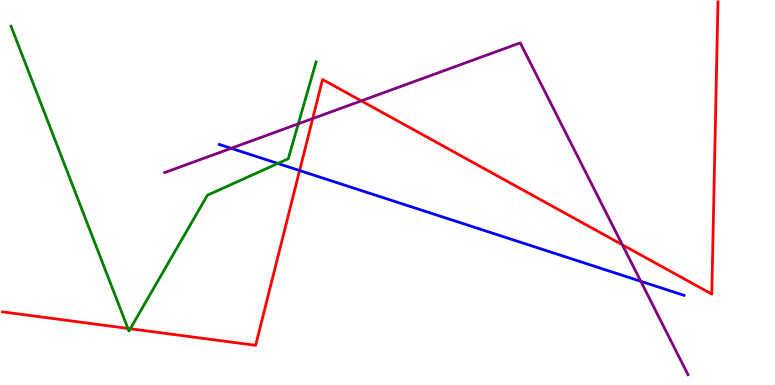[{'lines': ['blue', 'red'], 'intersections': [{'x': 3.87, 'y': 5.57}]}, {'lines': ['green', 'red'], 'intersections': [{'x': 1.65, 'y': 1.47}, {'x': 1.68, 'y': 1.46}]}, {'lines': ['purple', 'red'], 'intersections': [{'x': 4.03, 'y': 6.92}, {'x': 4.66, 'y': 7.38}, {'x': 8.03, 'y': 3.64}]}, {'lines': ['blue', 'green'], 'intersections': [{'x': 3.59, 'y': 5.75}]}, {'lines': ['blue', 'purple'], 'intersections': [{'x': 2.98, 'y': 6.15}, {'x': 8.27, 'y': 2.69}]}, {'lines': ['green', 'purple'], 'intersections': [{'x': 3.85, 'y': 6.78}]}]